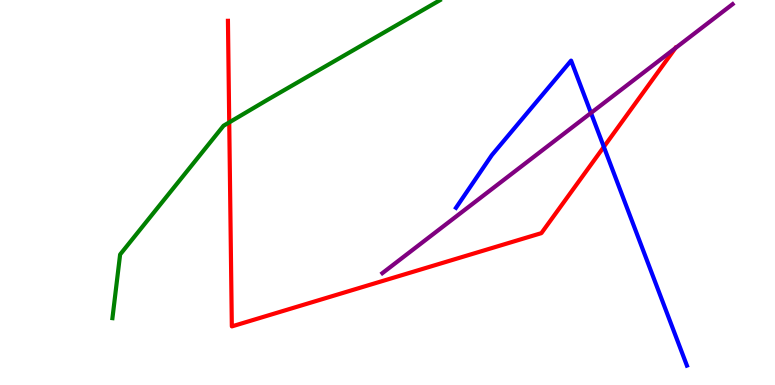[{'lines': ['blue', 'red'], 'intersections': [{'x': 7.79, 'y': 6.19}]}, {'lines': ['green', 'red'], 'intersections': [{'x': 2.96, 'y': 6.82}]}, {'lines': ['purple', 'red'], 'intersections': [{'x': 8.71, 'y': 8.75}]}, {'lines': ['blue', 'green'], 'intersections': []}, {'lines': ['blue', 'purple'], 'intersections': [{'x': 7.63, 'y': 7.07}]}, {'lines': ['green', 'purple'], 'intersections': []}]